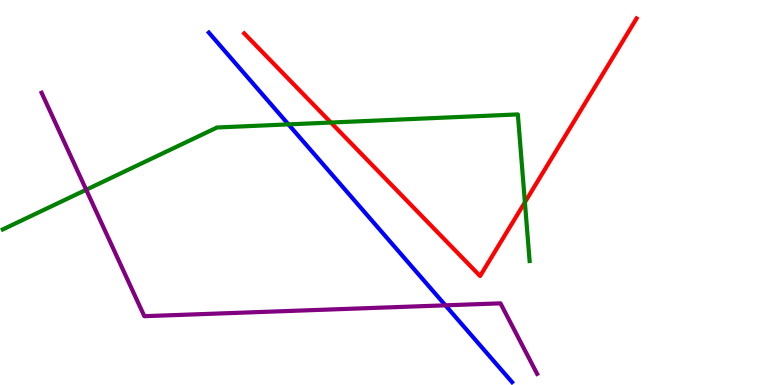[{'lines': ['blue', 'red'], 'intersections': []}, {'lines': ['green', 'red'], 'intersections': [{'x': 4.27, 'y': 6.82}, {'x': 6.77, 'y': 4.75}]}, {'lines': ['purple', 'red'], 'intersections': []}, {'lines': ['blue', 'green'], 'intersections': [{'x': 3.72, 'y': 6.77}]}, {'lines': ['blue', 'purple'], 'intersections': [{'x': 5.75, 'y': 2.07}]}, {'lines': ['green', 'purple'], 'intersections': [{'x': 1.11, 'y': 5.07}]}]